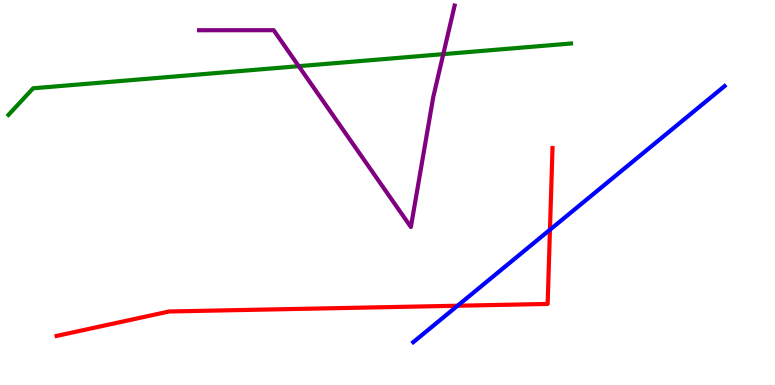[{'lines': ['blue', 'red'], 'intersections': [{'x': 5.9, 'y': 2.06}, {'x': 7.1, 'y': 4.03}]}, {'lines': ['green', 'red'], 'intersections': []}, {'lines': ['purple', 'red'], 'intersections': []}, {'lines': ['blue', 'green'], 'intersections': []}, {'lines': ['blue', 'purple'], 'intersections': []}, {'lines': ['green', 'purple'], 'intersections': [{'x': 3.85, 'y': 8.28}, {'x': 5.72, 'y': 8.59}]}]